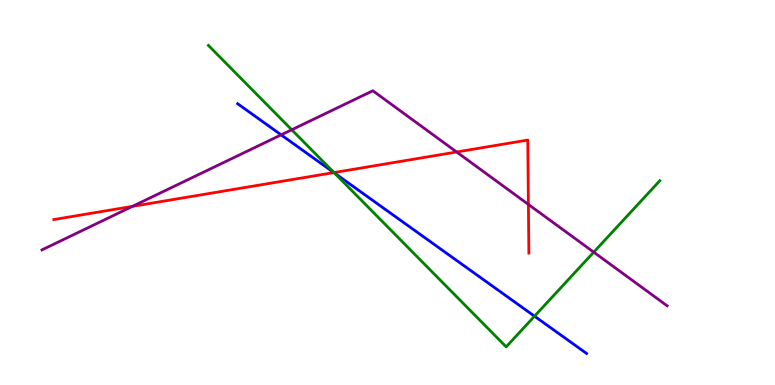[{'lines': ['blue', 'red'], 'intersections': [{'x': 4.31, 'y': 5.52}]}, {'lines': ['green', 'red'], 'intersections': [{'x': 4.31, 'y': 5.52}]}, {'lines': ['purple', 'red'], 'intersections': [{'x': 1.71, 'y': 4.64}, {'x': 5.89, 'y': 6.05}, {'x': 6.82, 'y': 4.69}]}, {'lines': ['blue', 'green'], 'intersections': [{'x': 4.32, 'y': 5.51}, {'x': 6.9, 'y': 1.79}]}, {'lines': ['blue', 'purple'], 'intersections': [{'x': 3.63, 'y': 6.5}]}, {'lines': ['green', 'purple'], 'intersections': [{'x': 3.76, 'y': 6.63}, {'x': 7.66, 'y': 3.45}]}]